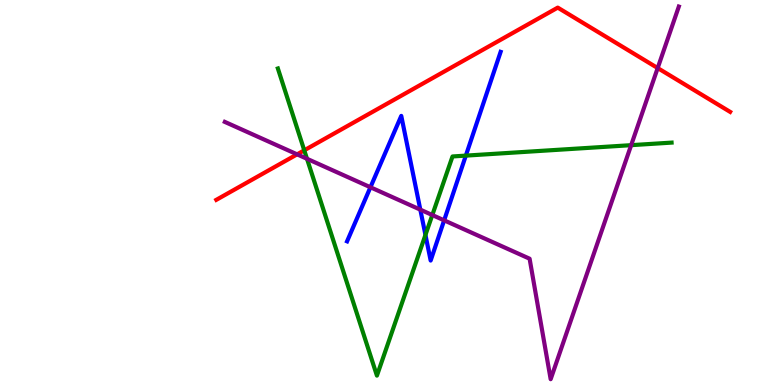[{'lines': ['blue', 'red'], 'intersections': []}, {'lines': ['green', 'red'], 'intersections': [{'x': 3.93, 'y': 6.1}]}, {'lines': ['purple', 'red'], 'intersections': [{'x': 3.83, 'y': 5.99}, {'x': 8.49, 'y': 8.23}]}, {'lines': ['blue', 'green'], 'intersections': [{'x': 5.49, 'y': 3.9}, {'x': 6.01, 'y': 5.96}]}, {'lines': ['blue', 'purple'], 'intersections': [{'x': 4.78, 'y': 5.14}, {'x': 5.42, 'y': 4.55}, {'x': 5.73, 'y': 4.28}]}, {'lines': ['green', 'purple'], 'intersections': [{'x': 3.96, 'y': 5.88}, {'x': 5.58, 'y': 4.41}, {'x': 8.14, 'y': 6.23}]}]